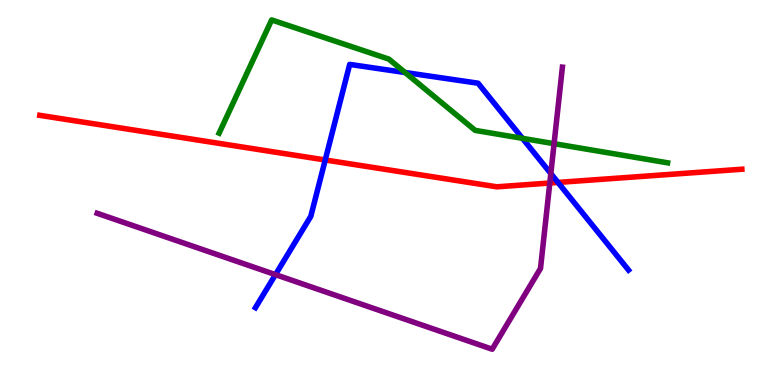[{'lines': ['blue', 'red'], 'intersections': [{'x': 4.2, 'y': 5.84}, {'x': 7.2, 'y': 5.26}]}, {'lines': ['green', 'red'], 'intersections': []}, {'lines': ['purple', 'red'], 'intersections': [{'x': 7.09, 'y': 5.25}]}, {'lines': ['blue', 'green'], 'intersections': [{'x': 5.23, 'y': 8.12}, {'x': 6.74, 'y': 6.41}]}, {'lines': ['blue', 'purple'], 'intersections': [{'x': 3.55, 'y': 2.87}, {'x': 7.11, 'y': 5.49}]}, {'lines': ['green', 'purple'], 'intersections': [{'x': 7.15, 'y': 6.27}]}]